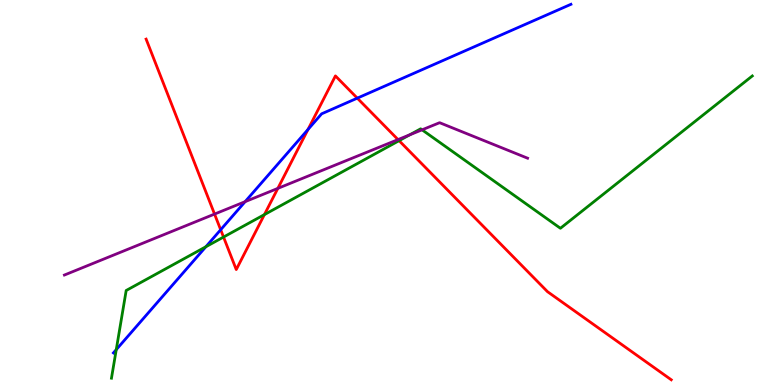[{'lines': ['blue', 'red'], 'intersections': [{'x': 2.85, 'y': 4.03}, {'x': 3.97, 'y': 6.64}, {'x': 4.61, 'y': 7.45}]}, {'lines': ['green', 'red'], 'intersections': [{'x': 2.88, 'y': 3.84}, {'x': 3.41, 'y': 4.43}, {'x': 5.15, 'y': 6.35}]}, {'lines': ['purple', 'red'], 'intersections': [{'x': 2.77, 'y': 4.44}, {'x': 3.58, 'y': 5.11}, {'x': 5.14, 'y': 6.37}]}, {'lines': ['blue', 'green'], 'intersections': [{'x': 1.5, 'y': 0.919}, {'x': 2.66, 'y': 3.59}]}, {'lines': ['blue', 'purple'], 'intersections': [{'x': 3.16, 'y': 4.76}]}, {'lines': ['green', 'purple'], 'intersections': [{'x': 5.29, 'y': 6.5}, {'x': 5.45, 'y': 6.63}]}]